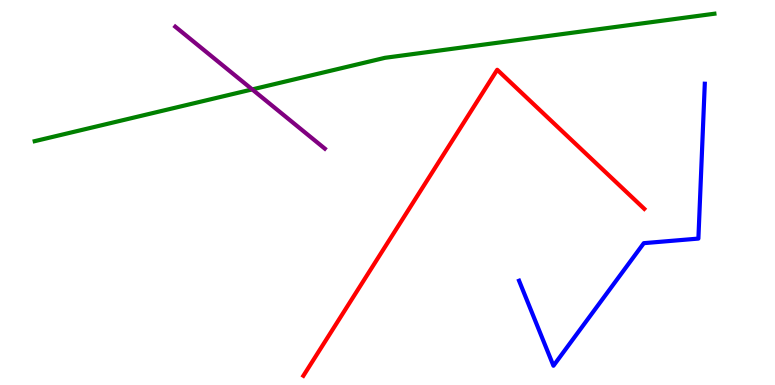[{'lines': ['blue', 'red'], 'intersections': []}, {'lines': ['green', 'red'], 'intersections': []}, {'lines': ['purple', 'red'], 'intersections': []}, {'lines': ['blue', 'green'], 'intersections': []}, {'lines': ['blue', 'purple'], 'intersections': []}, {'lines': ['green', 'purple'], 'intersections': [{'x': 3.25, 'y': 7.68}]}]